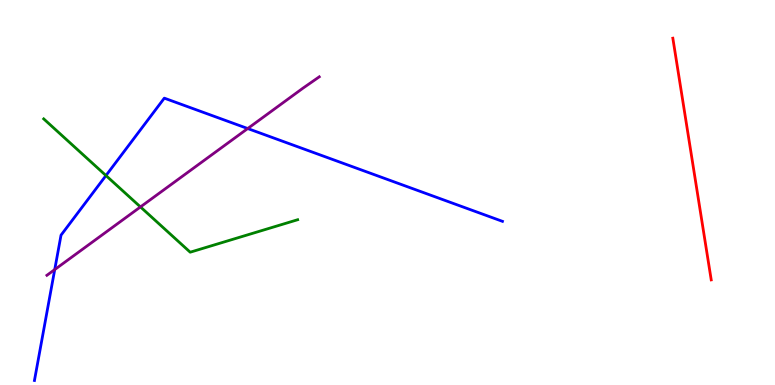[{'lines': ['blue', 'red'], 'intersections': []}, {'lines': ['green', 'red'], 'intersections': []}, {'lines': ['purple', 'red'], 'intersections': []}, {'lines': ['blue', 'green'], 'intersections': [{'x': 1.37, 'y': 5.44}]}, {'lines': ['blue', 'purple'], 'intersections': [{'x': 0.706, 'y': 3.0}, {'x': 3.2, 'y': 6.66}]}, {'lines': ['green', 'purple'], 'intersections': [{'x': 1.81, 'y': 4.63}]}]